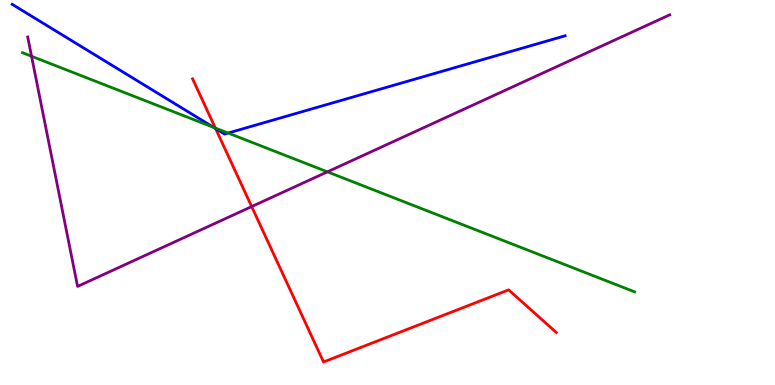[{'lines': ['blue', 'red'], 'intersections': [{'x': 2.78, 'y': 6.66}]}, {'lines': ['green', 'red'], 'intersections': [{'x': 2.78, 'y': 6.67}]}, {'lines': ['purple', 'red'], 'intersections': [{'x': 3.25, 'y': 4.63}]}, {'lines': ['blue', 'green'], 'intersections': [{'x': 2.76, 'y': 6.69}, {'x': 2.94, 'y': 6.54}]}, {'lines': ['blue', 'purple'], 'intersections': []}, {'lines': ['green', 'purple'], 'intersections': [{'x': 0.407, 'y': 8.54}, {'x': 4.22, 'y': 5.54}]}]